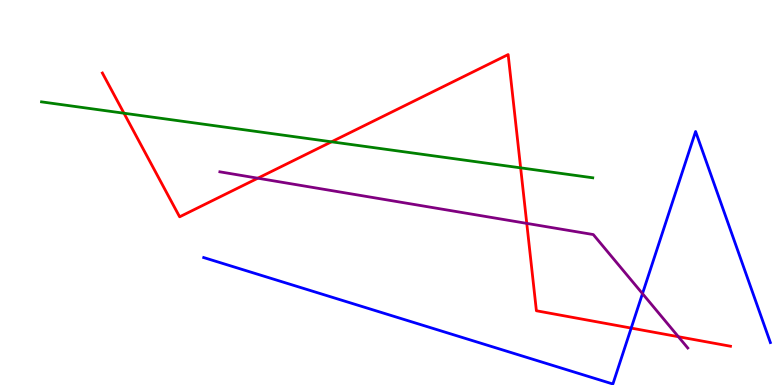[{'lines': ['blue', 'red'], 'intersections': [{'x': 8.14, 'y': 1.48}]}, {'lines': ['green', 'red'], 'intersections': [{'x': 1.6, 'y': 7.06}, {'x': 4.28, 'y': 6.32}, {'x': 6.72, 'y': 5.64}]}, {'lines': ['purple', 'red'], 'intersections': [{'x': 3.33, 'y': 5.37}, {'x': 6.8, 'y': 4.2}, {'x': 8.75, 'y': 1.25}]}, {'lines': ['blue', 'green'], 'intersections': []}, {'lines': ['blue', 'purple'], 'intersections': [{'x': 8.29, 'y': 2.37}]}, {'lines': ['green', 'purple'], 'intersections': []}]